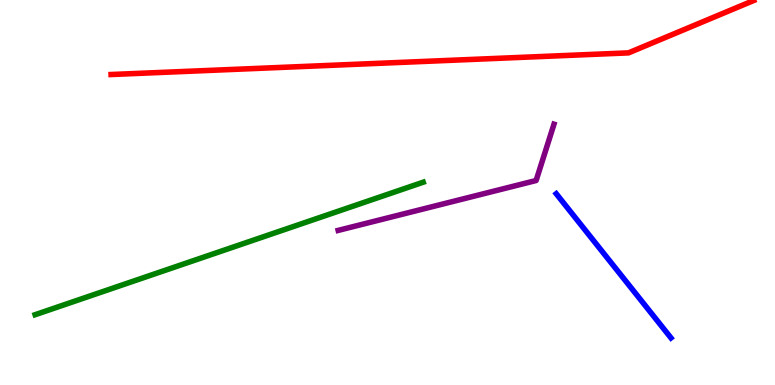[{'lines': ['blue', 'red'], 'intersections': []}, {'lines': ['green', 'red'], 'intersections': []}, {'lines': ['purple', 'red'], 'intersections': []}, {'lines': ['blue', 'green'], 'intersections': []}, {'lines': ['blue', 'purple'], 'intersections': []}, {'lines': ['green', 'purple'], 'intersections': []}]